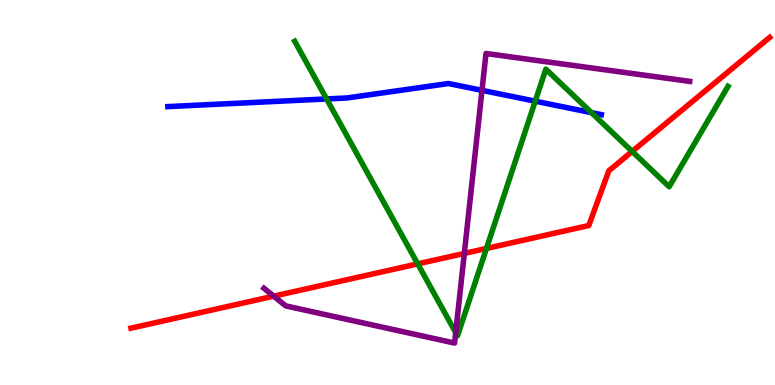[{'lines': ['blue', 'red'], 'intersections': []}, {'lines': ['green', 'red'], 'intersections': [{'x': 5.39, 'y': 3.15}, {'x': 6.28, 'y': 3.55}, {'x': 8.16, 'y': 6.07}]}, {'lines': ['purple', 'red'], 'intersections': [{'x': 3.53, 'y': 2.31}, {'x': 5.99, 'y': 3.42}]}, {'lines': ['blue', 'green'], 'intersections': [{'x': 4.21, 'y': 7.43}, {'x': 6.91, 'y': 7.37}, {'x': 7.63, 'y': 7.07}]}, {'lines': ['blue', 'purple'], 'intersections': [{'x': 6.22, 'y': 7.65}]}, {'lines': ['green', 'purple'], 'intersections': [{'x': 5.88, 'y': 1.36}]}]